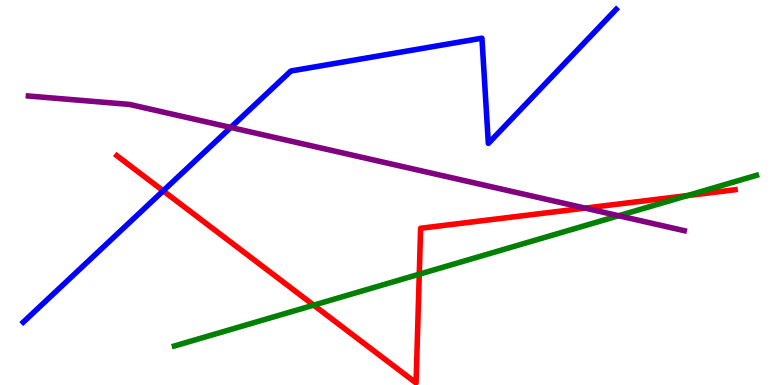[{'lines': ['blue', 'red'], 'intersections': [{'x': 2.11, 'y': 5.04}]}, {'lines': ['green', 'red'], 'intersections': [{'x': 4.05, 'y': 2.07}, {'x': 5.41, 'y': 2.88}, {'x': 8.87, 'y': 4.92}]}, {'lines': ['purple', 'red'], 'intersections': [{'x': 7.55, 'y': 4.59}]}, {'lines': ['blue', 'green'], 'intersections': []}, {'lines': ['blue', 'purple'], 'intersections': [{'x': 2.98, 'y': 6.69}]}, {'lines': ['green', 'purple'], 'intersections': [{'x': 7.98, 'y': 4.4}]}]